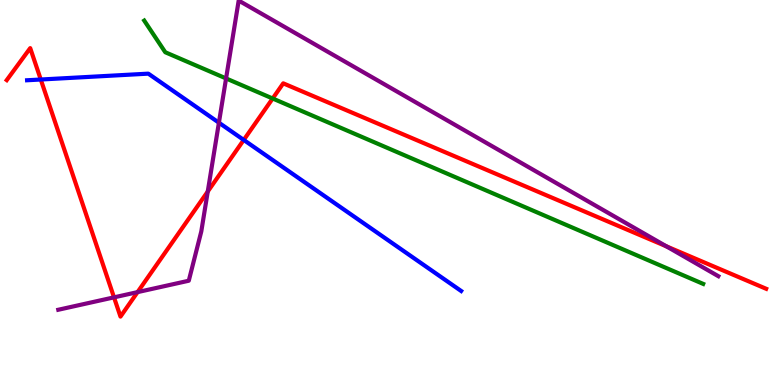[{'lines': ['blue', 'red'], 'intersections': [{'x': 0.526, 'y': 7.93}, {'x': 3.15, 'y': 6.37}]}, {'lines': ['green', 'red'], 'intersections': [{'x': 3.52, 'y': 7.44}]}, {'lines': ['purple', 'red'], 'intersections': [{'x': 1.47, 'y': 2.28}, {'x': 1.77, 'y': 2.41}, {'x': 2.68, 'y': 5.03}, {'x': 8.6, 'y': 3.6}]}, {'lines': ['blue', 'green'], 'intersections': []}, {'lines': ['blue', 'purple'], 'intersections': [{'x': 2.82, 'y': 6.81}]}, {'lines': ['green', 'purple'], 'intersections': [{'x': 2.92, 'y': 7.96}]}]